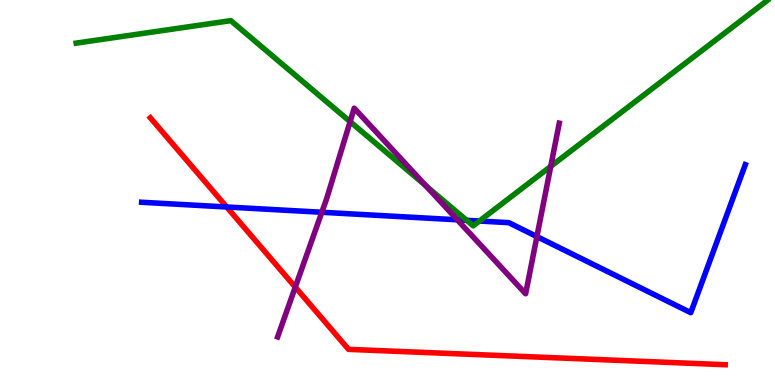[{'lines': ['blue', 'red'], 'intersections': [{'x': 2.92, 'y': 4.62}]}, {'lines': ['green', 'red'], 'intersections': []}, {'lines': ['purple', 'red'], 'intersections': [{'x': 3.81, 'y': 2.54}]}, {'lines': ['blue', 'green'], 'intersections': [{'x': 6.02, 'y': 4.28}, {'x': 6.19, 'y': 4.26}]}, {'lines': ['blue', 'purple'], 'intersections': [{'x': 4.15, 'y': 4.49}, {'x': 5.9, 'y': 4.29}, {'x': 6.93, 'y': 3.86}]}, {'lines': ['green', 'purple'], 'intersections': [{'x': 4.52, 'y': 6.84}, {'x': 5.5, 'y': 5.17}, {'x': 7.11, 'y': 5.68}]}]